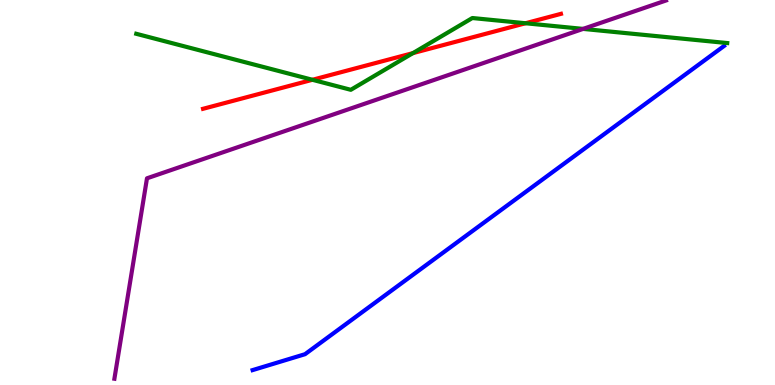[{'lines': ['blue', 'red'], 'intersections': []}, {'lines': ['green', 'red'], 'intersections': [{'x': 4.03, 'y': 7.93}, {'x': 5.33, 'y': 8.62}, {'x': 6.78, 'y': 9.4}]}, {'lines': ['purple', 'red'], 'intersections': []}, {'lines': ['blue', 'green'], 'intersections': []}, {'lines': ['blue', 'purple'], 'intersections': []}, {'lines': ['green', 'purple'], 'intersections': [{'x': 7.52, 'y': 9.25}]}]